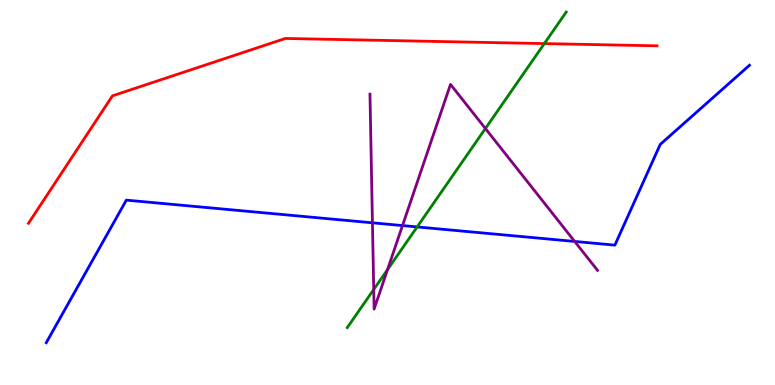[{'lines': ['blue', 'red'], 'intersections': []}, {'lines': ['green', 'red'], 'intersections': [{'x': 7.02, 'y': 8.87}]}, {'lines': ['purple', 'red'], 'intersections': []}, {'lines': ['blue', 'green'], 'intersections': [{'x': 5.38, 'y': 4.11}]}, {'lines': ['blue', 'purple'], 'intersections': [{'x': 4.81, 'y': 4.21}, {'x': 5.19, 'y': 4.14}, {'x': 7.42, 'y': 3.73}]}, {'lines': ['green', 'purple'], 'intersections': [{'x': 4.82, 'y': 2.48}, {'x': 5.0, 'y': 3.0}, {'x': 6.26, 'y': 6.66}]}]